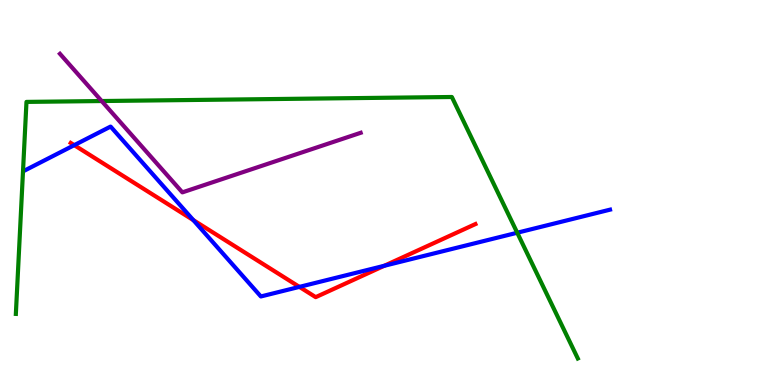[{'lines': ['blue', 'red'], 'intersections': [{'x': 0.958, 'y': 6.23}, {'x': 2.49, 'y': 4.28}, {'x': 3.86, 'y': 2.55}, {'x': 4.96, 'y': 3.1}]}, {'lines': ['green', 'red'], 'intersections': []}, {'lines': ['purple', 'red'], 'intersections': []}, {'lines': ['blue', 'green'], 'intersections': [{'x': 6.67, 'y': 3.96}]}, {'lines': ['blue', 'purple'], 'intersections': []}, {'lines': ['green', 'purple'], 'intersections': [{'x': 1.31, 'y': 7.38}]}]